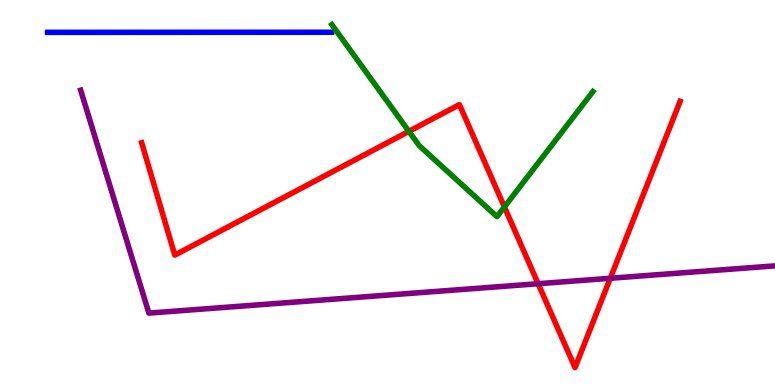[{'lines': ['blue', 'red'], 'intersections': []}, {'lines': ['green', 'red'], 'intersections': [{'x': 5.28, 'y': 6.59}, {'x': 6.51, 'y': 4.62}]}, {'lines': ['purple', 'red'], 'intersections': [{'x': 6.94, 'y': 2.63}, {'x': 7.87, 'y': 2.77}]}, {'lines': ['blue', 'green'], 'intersections': []}, {'lines': ['blue', 'purple'], 'intersections': []}, {'lines': ['green', 'purple'], 'intersections': []}]